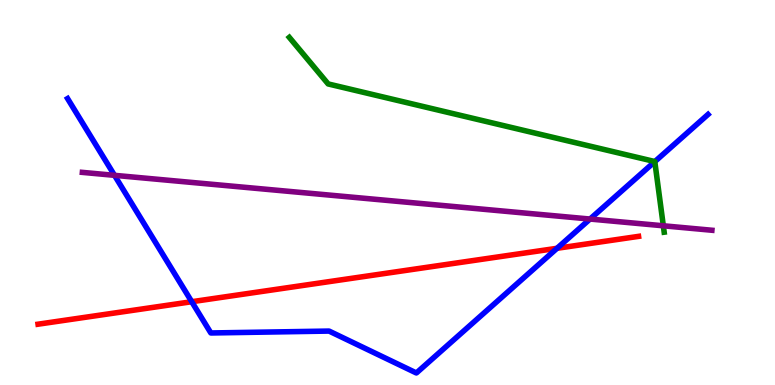[{'lines': ['blue', 'red'], 'intersections': [{'x': 2.47, 'y': 2.16}, {'x': 7.19, 'y': 3.55}]}, {'lines': ['green', 'red'], 'intersections': []}, {'lines': ['purple', 'red'], 'intersections': []}, {'lines': ['blue', 'green'], 'intersections': [{'x': 8.45, 'y': 5.8}]}, {'lines': ['blue', 'purple'], 'intersections': [{'x': 1.48, 'y': 5.45}, {'x': 7.61, 'y': 4.31}]}, {'lines': ['green', 'purple'], 'intersections': [{'x': 8.56, 'y': 4.14}]}]